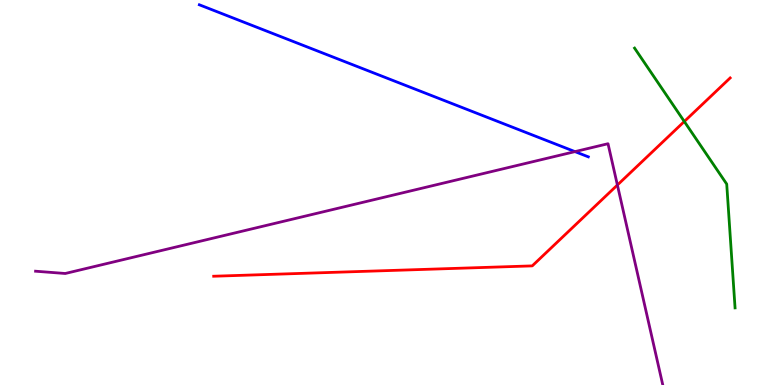[{'lines': ['blue', 'red'], 'intersections': []}, {'lines': ['green', 'red'], 'intersections': [{'x': 8.83, 'y': 6.84}]}, {'lines': ['purple', 'red'], 'intersections': [{'x': 7.97, 'y': 5.19}]}, {'lines': ['blue', 'green'], 'intersections': []}, {'lines': ['blue', 'purple'], 'intersections': [{'x': 7.42, 'y': 6.06}]}, {'lines': ['green', 'purple'], 'intersections': []}]